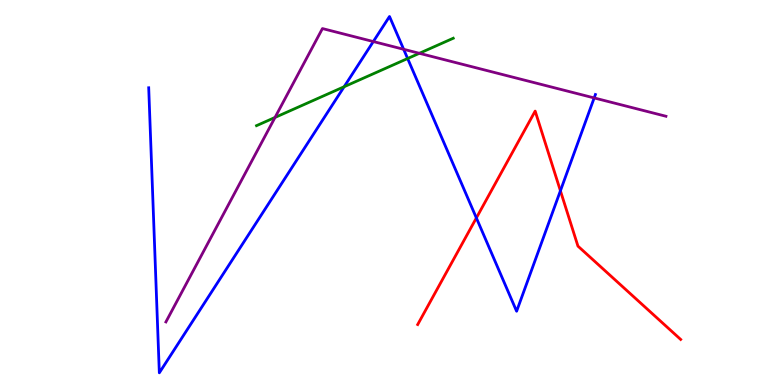[{'lines': ['blue', 'red'], 'intersections': [{'x': 6.15, 'y': 4.34}, {'x': 7.23, 'y': 5.04}]}, {'lines': ['green', 'red'], 'intersections': []}, {'lines': ['purple', 'red'], 'intersections': []}, {'lines': ['blue', 'green'], 'intersections': [{'x': 4.44, 'y': 7.75}, {'x': 5.26, 'y': 8.48}]}, {'lines': ['blue', 'purple'], 'intersections': [{'x': 4.82, 'y': 8.92}, {'x': 5.21, 'y': 8.72}, {'x': 7.67, 'y': 7.46}]}, {'lines': ['green', 'purple'], 'intersections': [{'x': 3.55, 'y': 6.95}, {'x': 5.41, 'y': 8.62}]}]